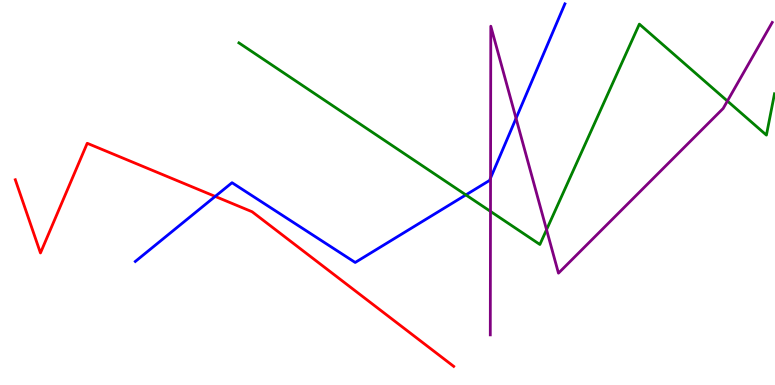[{'lines': ['blue', 'red'], 'intersections': [{'x': 2.78, 'y': 4.9}]}, {'lines': ['green', 'red'], 'intersections': []}, {'lines': ['purple', 'red'], 'intersections': []}, {'lines': ['blue', 'green'], 'intersections': [{'x': 6.01, 'y': 4.94}]}, {'lines': ['blue', 'purple'], 'intersections': [{'x': 6.33, 'y': 5.37}, {'x': 6.66, 'y': 6.93}]}, {'lines': ['green', 'purple'], 'intersections': [{'x': 6.33, 'y': 4.51}, {'x': 7.05, 'y': 4.03}, {'x': 9.39, 'y': 7.38}]}]